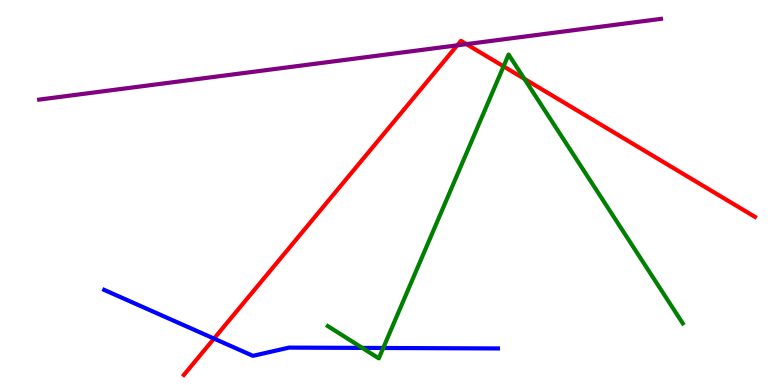[{'lines': ['blue', 'red'], 'intersections': [{'x': 2.76, 'y': 1.21}]}, {'lines': ['green', 'red'], 'intersections': [{'x': 6.5, 'y': 8.28}, {'x': 6.77, 'y': 7.95}]}, {'lines': ['purple', 'red'], 'intersections': [{'x': 5.9, 'y': 8.82}, {'x': 6.02, 'y': 8.85}]}, {'lines': ['blue', 'green'], 'intersections': [{'x': 4.67, 'y': 0.964}, {'x': 4.94, 'y': 0.962}]}, {'lines': ['blue', 'purple'], 'intersections': []}, {'lines': ['green', 'purple'], 'intersections': []}]